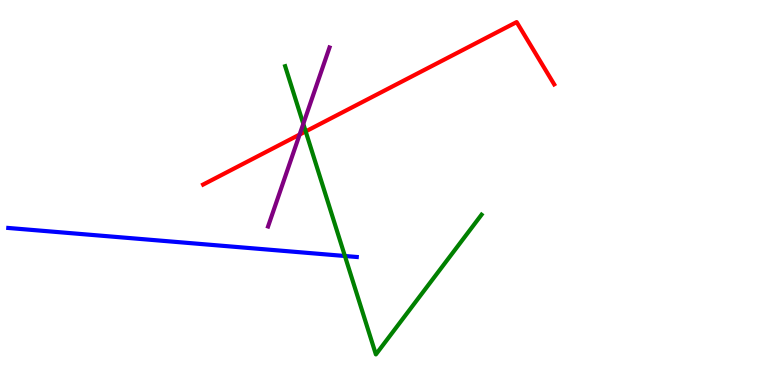[{'lines': ['blue', 'red'], 'intersections': []}, {'lines': ['green', 'red'], 'intersections': [{'x': 3.94, 'y': 6.59}]}, {'lines': ['purple', 'red'], 'intersections': [{'x': 3.87, 'y': 6.5}]}, {'lines': ['blue', 'green'], 'intersections': [{'x': 4.45, 'y': 3.35}]}, {'lines': ['blue', 'purple'], 'intersections': []}, {'lines': ['green', 'purple'], 'intersections': [{'x': 3.91, 'y': 6.78}]}]